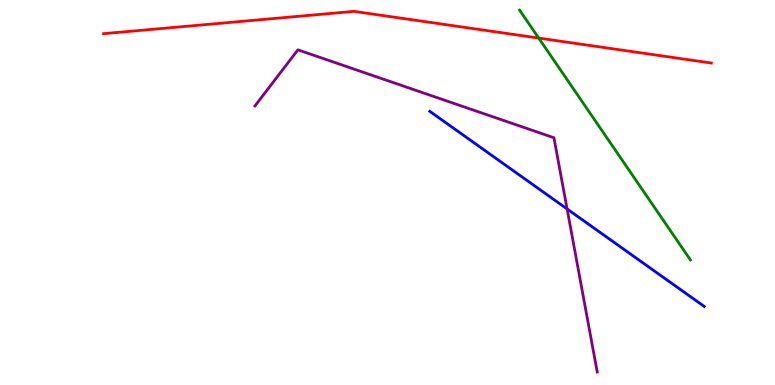[{'lines': ['blue', 'red'], 'intersections': []}, {'lines': ['green', 'red'], 'intersections': [{'x': 6.95, 'y': 9.01}]}, {'lines': ['purple', 'red'], 'intersections': []}, {'lines': ['blue', 'green'], 'intersections': []}, {'lines': ['blue', 'purple'], 'intersections': [{'x': 7.32, 'y': 4.57}]}, {'lines': ['green', 'purple'], 'intersections': []}]